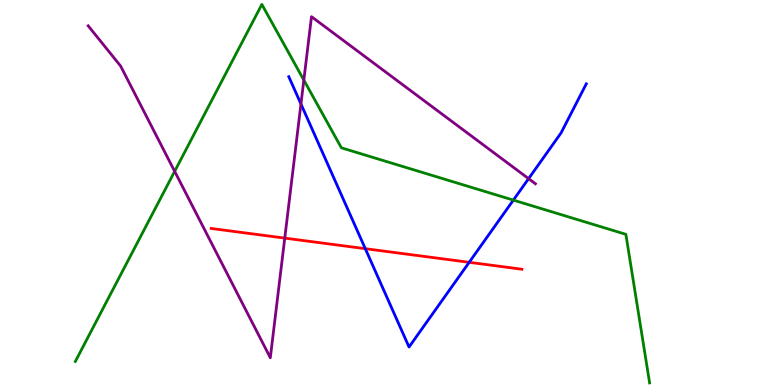[{'lines': ['blue', 'red'], 'intersections': [{'x': 4.71, 'y': 3.54}, {'x': 6.05, 'y': 3.19}]}, {'lines': ['green', 'red'], 'intersections': []}, {'lines': ['purple', 'red'], 'intersections': [{'x': 3.67, 'y': 3.82}]}, {'lines': ['blue', 'green'], 'intersections': [{'x': 6.62, 'y': 4.8}]}, {'lines': ['blue', 'purple'], 'intersections': [{'x': 3.88, 'y': 7.3}, {'x': 6.82, 'y': 5.36}]}, {'lines': ['green', 'purple'], 'intersections': [{'x': 2.25, 'y': 5.55}, {'x': 3.92, 'y': 7.92}]}]